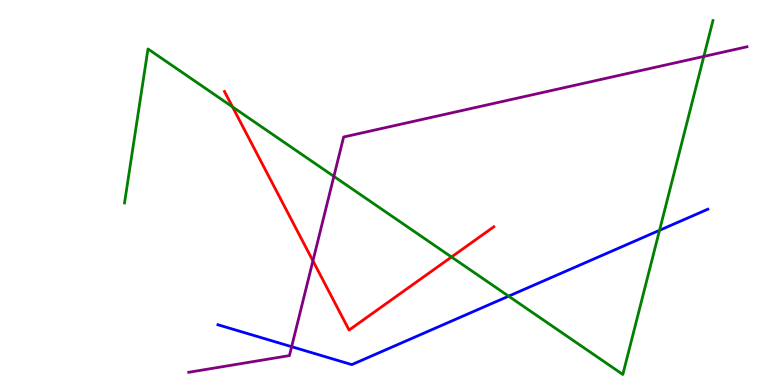[{'lines': ['blue', 'red'], 'intersections': []}, {'lines': ['green', 'red'], 'intersections': [{'x': 3.0, 'y': 7.22}, {'x': 5.83, 'y': 3.32}]}, {'lines': ['purple', 'red'], 'intersections': [{'x': 4.04, 'y': 3.22}]}, {'lines': ['blue', 'green'], 'intersections': [{'x': 6.56, 'y': 2.31}, {'x': 8.51, 'y': 4.02}]}, {'lines': ['blue', 'purple'], 'intersections': [{'x': 3.76, 'y': 0.995}]}, {'lines': ['green', 'purple'], 'intersections': [{'x': 4.31, 'y': 5.42}, {'x': 9.08, 'y': 8.53}]}]